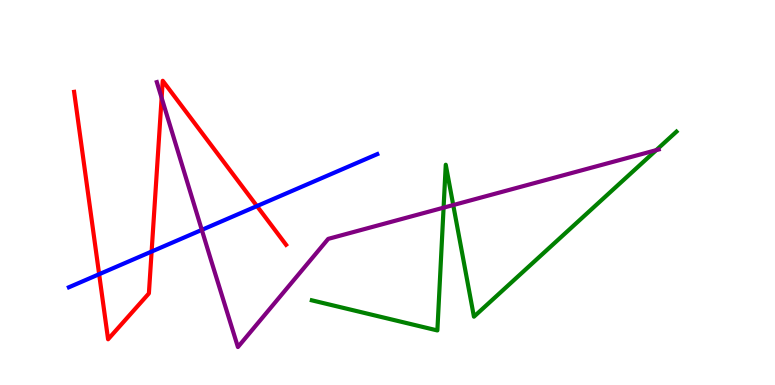[{'lines': ['blue', 'red'], 'intersections': [{'x': 1.28, 'y': 2.88}, {'x': 1.96, 'y': 3.47}, {'x': 3.32, 'y': 4.65}]}, {'lines': ['green', 'red'], 'intersections': []}, {'lines': ['purple', 'red'], 'intersections': [{'x': 2.09, 'y': 7.46}]}, {'lines': ['blue', 'green'], 'intersections': []}, {'lines': ['blue', 'purple'], 'intersections': [{'x': 2.6, 'y': 4.03}]}, {'lines': ['green', 'purple'], 'intersections': [{'x': 5.72, 'y': 4.61}, {'x': 5.85, 'y': 4.67}, {'x': 8.47, 'y': 6.1}]}]